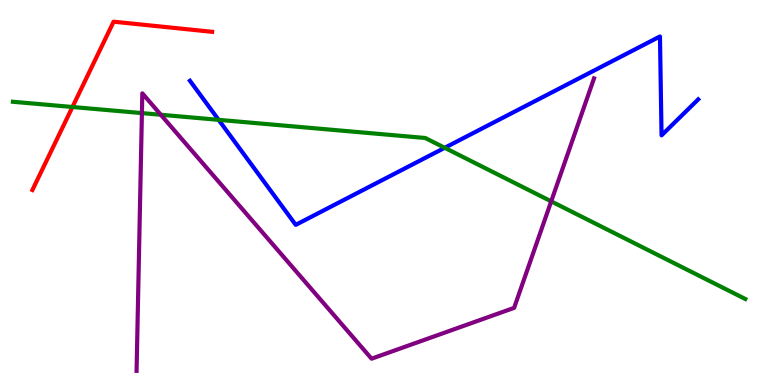[{'lines': ['blue', 'red'], 'intersections': []}, {'lines': ['green', 'red'], 'intersections': [{'x': 0.935, 'y': 7.22}]}, {'lines': ['purple', 'red'], 'intersections': []}, {'lines': ['blue', 'green'], 'intersections': [{'x': 2.82, 'y': 6.89}, {'x': 5.74, 'y': 6.16}]}, {'lines': ['blue', 'purple'], 'intersections': []}, {'lines': ['green', 'purple'], 'intersections': [{'x': 1.83, 'y': 7.06}, {'x': 2.08, 'y': 7.02}, {'x': 7.11, 'y': 4.77}]}]